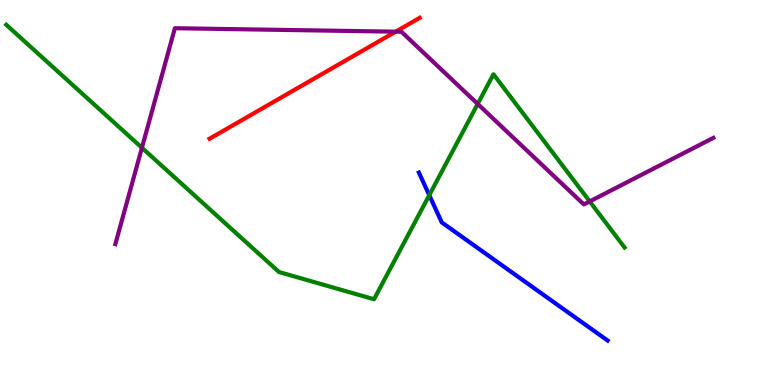[{'lines': ['blue', 'red'], 'intersections': []}, {'lines': ['green', 'red'], 'intersections': []}, {'lines': ['purple', 'red'], 'intersections': [{'x': 5.11, 'y': 9.18}]}, {'lines': ['blue', 'green'], 'intersections': [{'x': 5.54, 'y': 4.93}]}, {'lines': ['blue', 'purple'], 'intersections': []}, {'lines': ['green', 'purple'], 'intersections': [{'x': 1.83, 'y': 6.16}, {'x': 6.16, 'y': 7.3}, {'x': 7.61, 'y': 4.77}]}]